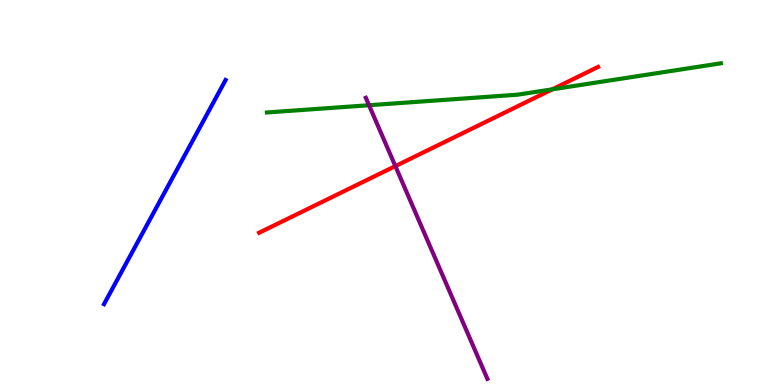[{'lines': ['blue', 'red'], 'intersections': []}, {'lines': ['green', 'red'], 'intersections': [{'x': 7.13, 'y': 7.68}]}, {'lines': ['purple', 'red'], 'intersections': [{'x': 5.1, 'y': 5.69}]}, {'lines': ['blue', 'green'], 'intersections': []}, {'lines': ['blue', 'purple'], 'intersections': []}, {'lines': ['green', 'purple'], 'intersections': [{'x': 4.76, 'y': 7.27}]}]